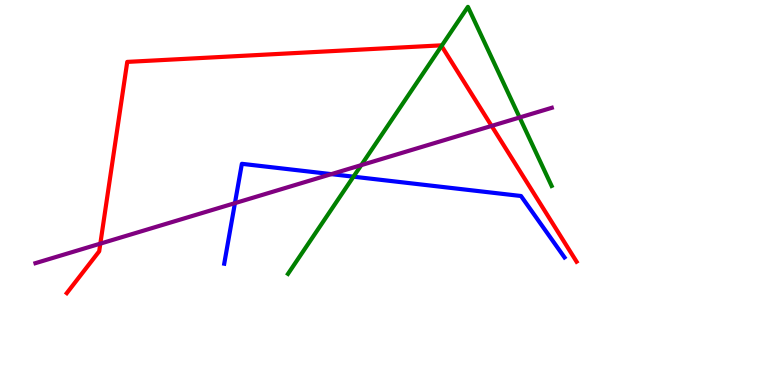[{'lines': ['blue', 'red'], 'intersections': []}, {'lines': ['green', 'red'], 'intersections': [{'x': 5.7, 'y': 8.81}]}, {'lines': ['purple', 'red'], 'intersections': [{'x': 1.29, 'y': 3.67}, {'x': 6.34, 'y': 6.73}]}, {'lines': ['blue', 'green'], 'intersections': [{'x': 4.56, 'y': 5.41}]}, {'lines': ['blue', 'purple'], 'intersections': [{'x': 3.03, 'y': 4.72}, {'x': 4.28, 'y': 5.48}]}, {'lines': ['green', 'purple'], 'intersections': [{'x': 4.66, 'y': 5.71}, {'x': 6.7, 'y': 6.95}]}]